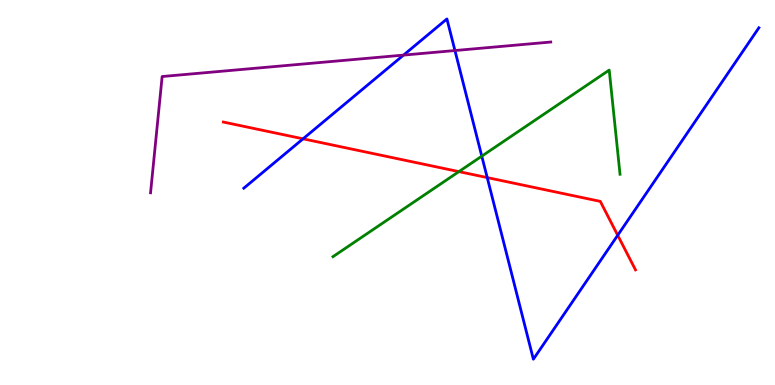[{'lines': ['blue', 'red'], 'intersections': [{'x': 3.91, 'y': 6.39}, {'x': 6.29, 'y': 5.39}, {'x': 7.97, 'y': 3.89}]}, {'lines': ['green', 'red'], 'intersections': [{'x': 5.92, 'y': 5.54}]}, {'lines': ['purple', 'red'], 'intersections': []}, {'lines': ['blue', 'green'], 'intersections': [{'x': 6.22, 'y': 5.94}]}, {'lines': ['blue', 'purple'], 'intersections': [{'x': 5.21, 'y': 8.57}, {'x': 5.87, 'y': 8.69}]}, {'lines': ['green', 'purple'], 'intersections': []}]